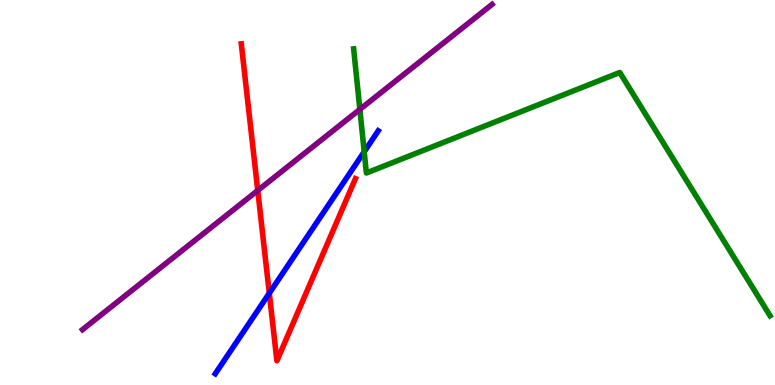[{'lines': ['blue', 'red'], 'intersections': [{'x': 3.47, 'y': 2.38}]}, {'lines': ['green', 'red'], 'intersections': []}, {'lines': ['purple', 'red'], 'intersections': [{'x': 3.33, 'y': 5.05}]}, {'lines': ['blue', 'green'], 'intersections': [{'x': 4.7, 'y': 6.06}]}, {'lines': ['blue', 'purple'], 'intersections': []}, {'lines': ['green', 'purple'], 'intersections': [{'x': 4.64, 'y': 7.16}]}]